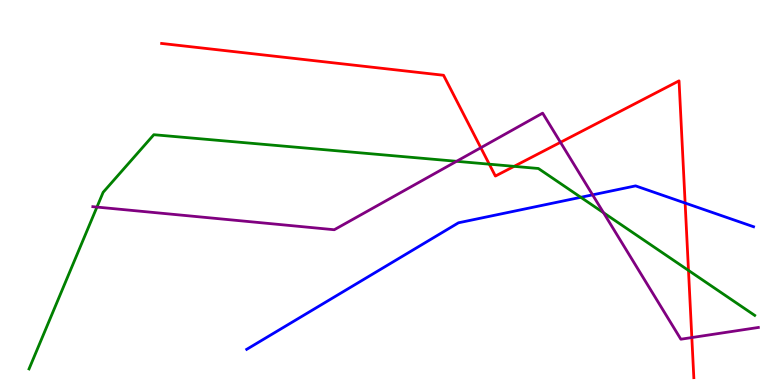[{'lines': ['blue', 'red'], 'intersections': [{'x': 8.84, 'y': 4.73}]}, {'lines': ['green', 'red'], 'intersections': [{'x': 6.31, 'y': 5.74}, {'x': 6.63, 'y': 5.68}, {'x': 8.88, 'y': 2.98}]}, {'lines': ['purple', 'red'], 'intersections': [{'x': 6.2, 'y': 6.16}, {'x': 7.23, 'y': 6.3}, {'x': 8.93, 'y': 1.23}]}, {'lines': ['blue', 'green'], 'intersections': [{'x': 7.49, 'y': 4.88}]}, {'lines': ['blue', 'purple'], 'intersections': [{'x': 7.65, 'y': 4.94}]}, {'lines': ['green', 'purple'], 'intersections': [{'x': 1.25, 'y': 4.62}, {'x': 5.89, 'y': 5.81}, {'x': 7.79, 'y': 4.47}]}]